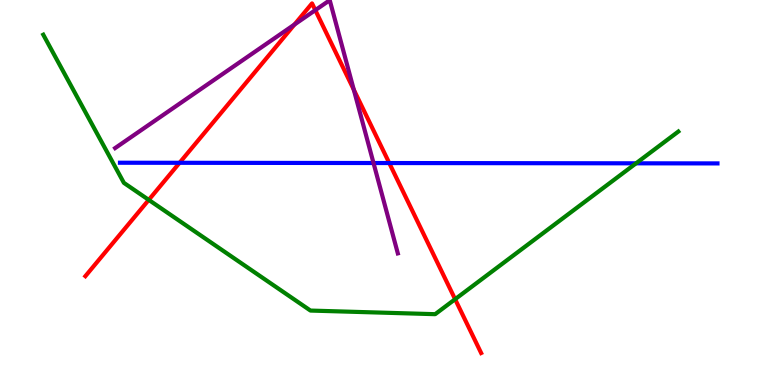[{'lines': ['blue', 'red'], 'intersections': [{'x': 2.32, 'y': 5.77}, {'x': 5.02, 'y': 5.77}]}, {'lines': ['green', 'red'], 'intersections': [{'x': 1.92, 'y': 4.81}, {'x': 5.87, 'y': 2.23}]}, {'lines': ['purple', 'red'], 'intersections': [{'x': 3.8, 'y': 9.36}, {'x': 4.07, 'y': 9.74}, {'x': 4.57, 'y': 7.67}]}, {'lines': ['blue', 'green'], 'intersections': [{'x': 8.21, 'y': 5.76}]}, {'lines': ['blue', 'purple'], 'intersections': [{'x': 4.82, 'y': 5.77}]}, {'lines': ['green', 'purple'], 'intersections': []}]